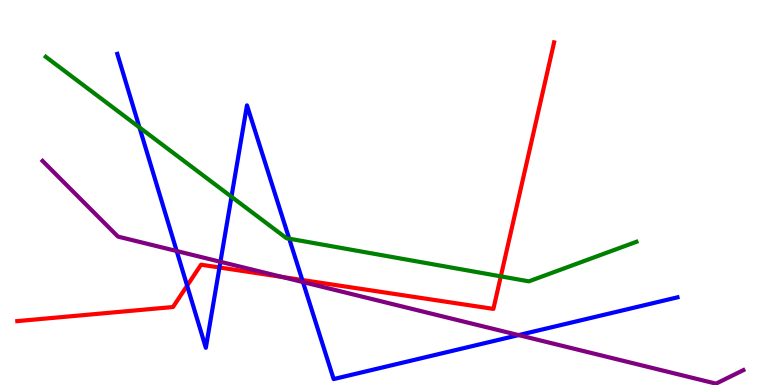[{'lines': ['blue', 'red'], 'intersections': [{'x': 2.41, 'y': 2.58}, {'x': 2.83, 'y': 3.05}, {'x': 3.9, 'y': 2.73}]}, {'lines': ['green', 'red'], 'intersections': [{'x': 6.46, 'y': 2.82}]}, {'lines': ['purple', 'red'], 'intersections': [{'x': 3.64, 'y': 2.81}]}, {'lines': ['blue', 'green'], 'intersections': [{'x': 1.8, 'y': 6.69}, {'x': 2.99, 'y': 4.89}, {'x': 3.73, 'y': 3.8}]}, {'lines': ['blue', 'purple'], 'intersections': [{'x': 2.28, 'y': 3.48}, {'x': 2.84, 'y': 3.2}, {'x': 3.91, 'y': 2.67}, {'x': 6.69, 'y': 1.3}]}, {'lines': ['green', 'purple'], 'intersections': []}]